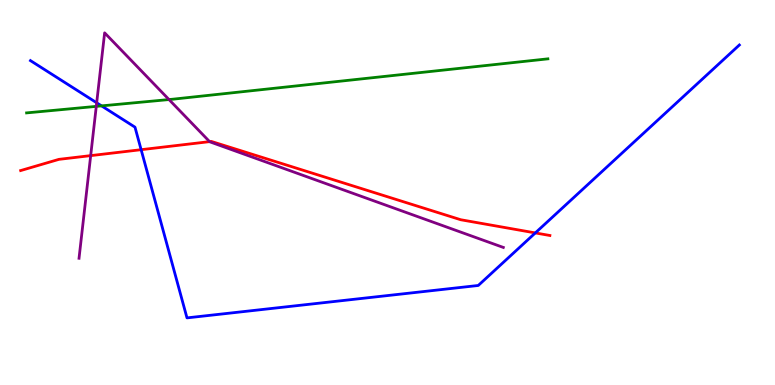[{'lines': ['blue', 'red'], 'intersections': [{'x': 1.82, 'y': 6.11}, {'x': 6.91, 'y': 3.95}]}, {'lines': ['green', 'red'], 'intersections': []}, {'lines': ['purple', 'red'], 'intersections': [{'x': 1.17, 'y': 5.96}, {'x': 2.7, 'y': 6.32}]}, {'lines': ['blue', 'green'], 'intersections': [{'x': 1.31, 'y': 7.25}]}, {'lines': ['blue', 'purple'], 'intersections': [{'x': 1.25, 'y': 7.33}]}, {'lines': ['green', 'purple'], 'intersections': [{'x': 1.24, 'y': 7.24}, {'x': 2.18, 'y': 7.41}]}]